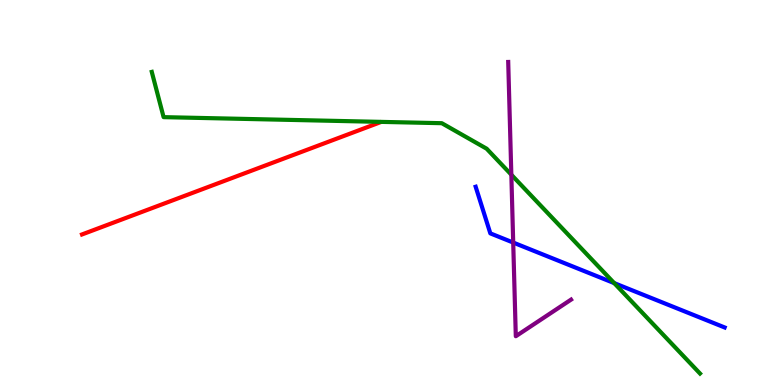[{'lines': ['blue', 'red'], 'intersections': []}, {'lines': ['green', 'red'], 'intersections': []}, {'lines': ['purple', 'red'], 'intersections': []}, {'lines': ['blue', 'green'], 'intersections': [{'x': 7.93, 'y': 2.65}]}, {'lines': ['blue', 'purple'], 'intersections': [{'x': 6.62, 'y': 3.7}]}, {'lines': ['green', 'purple'], 'intersections': [{'x': 6.6, 'y': 5.46}]}]